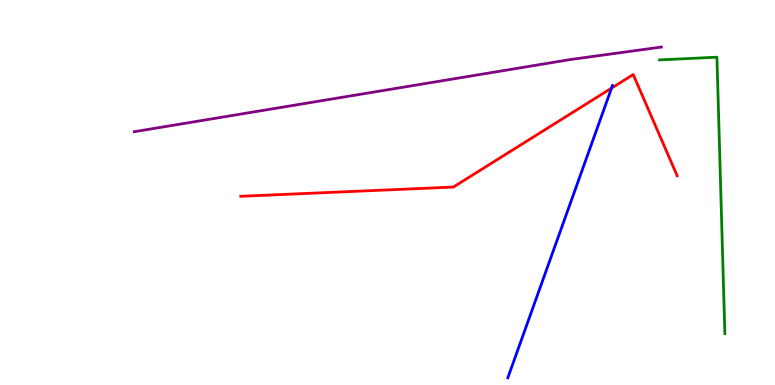[{'lines': ['blue', 'red'], 'intersections': [{'x': 7.89, 'y': 7.71}]}, {'lines': ['green', 'red'], 'intersections': []}, {'lines': ['purple', 'red'], 'intersections': []}, {'lines': ['blue', 'green'], 'intersections': []}, {'lines': ['blue', 'purple'], 'intersections': []}, {'lines': ['green', 'purple'], 'intersections': []}]